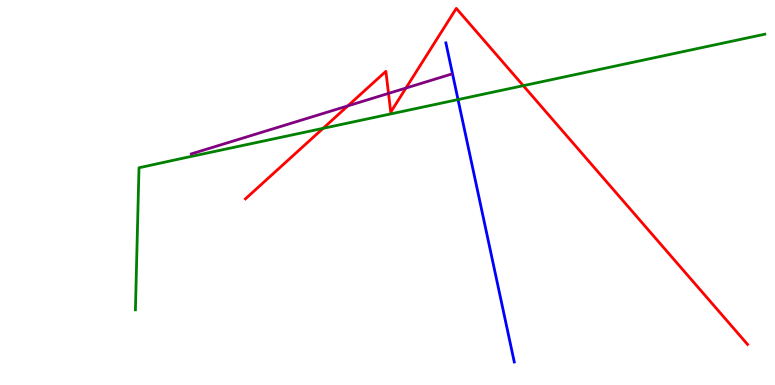[{'lines': ['blue', 'red'], 'intersections': []}, {'lines': ['green', 'red'], 'intersections': [{'x': 4.17, 'y': 6.67}, {'x': 6.75, 'y': 7.77}]}, {'lines': ['purple', 'red'], 'intersections': [{'x': 4.49, 'y': 7.25}, {'x': 5.01, 'y': 7.57}, {'x': 5.24, 'y': 7.71}]}, {'lines': ['blue', 'green'], 'intersections': [{'x': 5.91, 'y': 7.41}]}, {'lines': ['blue', 'purple'], 'intersections': []}, {'lines': ['green', 'purple'], 'intersections': []}]